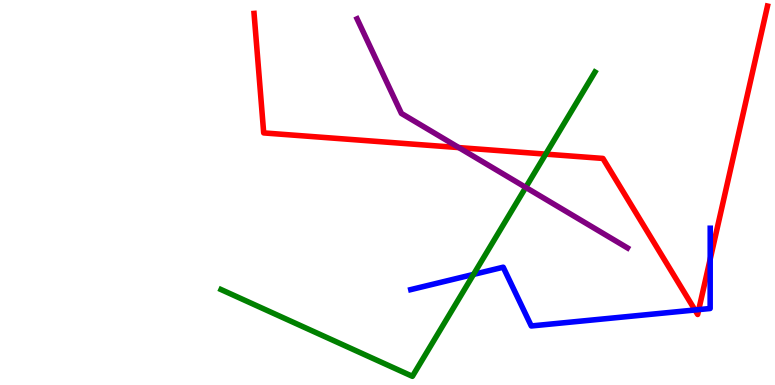[{'lines': ['blue', 'red'], 'intersections': [{'x': 8.97, 'y': 1.95}, {'x': 9.02, 'y': 1.96}, {'x': 9.16, 'y': 3.27}]}, {'lines': ['green', 'red'], 'intersections': [{'x': 7.04, 'y': 6.0}]}, {'lines': ['purple', 'red'], 'intersections': [{'x': 5.92, 'y': 6.17}]}, {'lines': ['blue', 'green'], 'intersections': [{'x': 6.11, 'y': 2.87}]}, {'lines': ['blue', 'purple'], 'intersections': []}, {'lines': ['green', 'purple'], 'intersections': [{'x': 6.78, 'y': 5.13}]}]